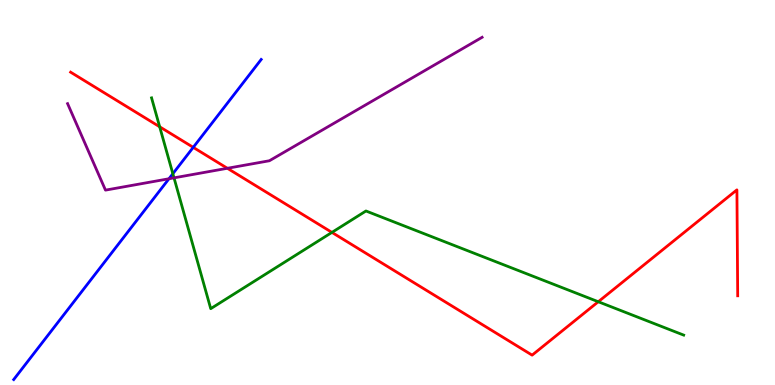[{'lines': ['blue', 'red'], 'intersections': [{'x': 2.49, 'y': 6.17}]}, {'lines': ['green', 'red'], 'intersections': [{'x': 2.06, 'y': 6.71}, {'x': 4.28, 'y': 3.96}, {'x': 7.72, 'y': 2.16}]}, {'lines': ['purple', 'red'], 'intersections': [{'x': 2.93, 'y': 5.63}]}, {'lines': ['blue', 'green'], 'intersections': [{'x': 2.23, 'y': 5.49}]}, {'lines': ['blue', 'purple'], 'intersections': [{'x': 2.18, 'y': 5.36}]}, {'lines': ['green', 'purple'], 'intersections': [{'x': 2.25, 'y': 5.38}]}]